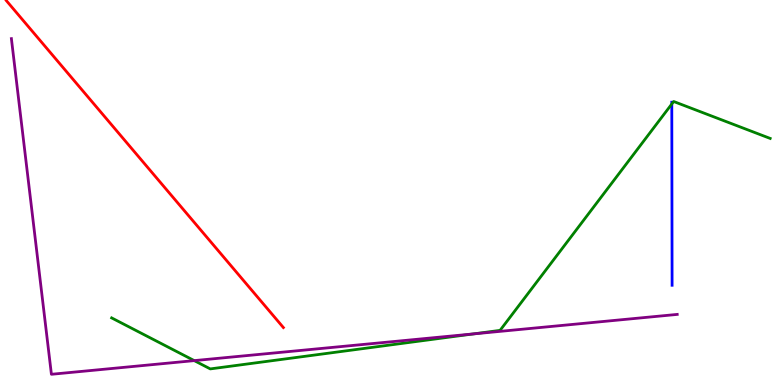[{'lines': ['blue', 'red'], 'intersections': []}, {'lines': ['green', 'red'], 'intersections': []}, {'lines': ['purple', 'red'], 'intersections': []}, {'lines': ['blue', 'green'], 'intersections': [{'x': 8.67, 'y': 7.3}]}, {'lines': ['blue', 'purple'], 'intersections': []}, {'lines': ['green', 'purple'], 'intersections': [{'x': 2.51, 'y': 0.633}, {'x': 6.11, 'y': 1.33}]}]